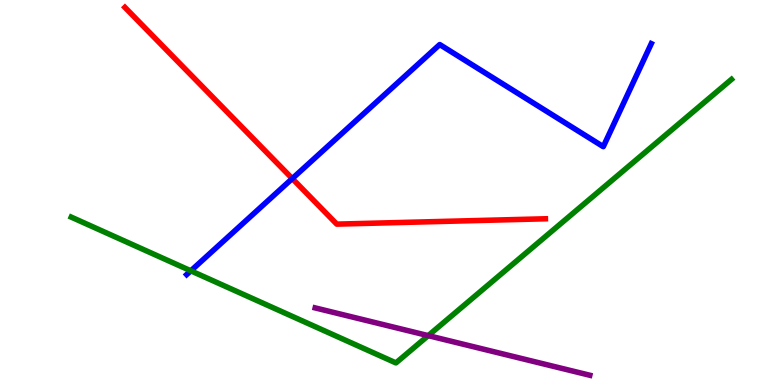[{'lines': ['blue', 'red'], 'intersections': [{'x': 3.77, 'y': 5.36}]}, {'lines': ['green', 'red'], 'intersections': []}, {'lines': ['purple', 'red'], 'intersections': []}, {'lines': ['blue', 'green'], 'intersections': [{'x': 2.46, 'y': 2.97}]}, {'lines': ['blue', 'purple'], 'intersections': []}, {'lines': ['green', 'purple'], 'intersections': [{'x': 5.53, 'y': 1.28}]}]